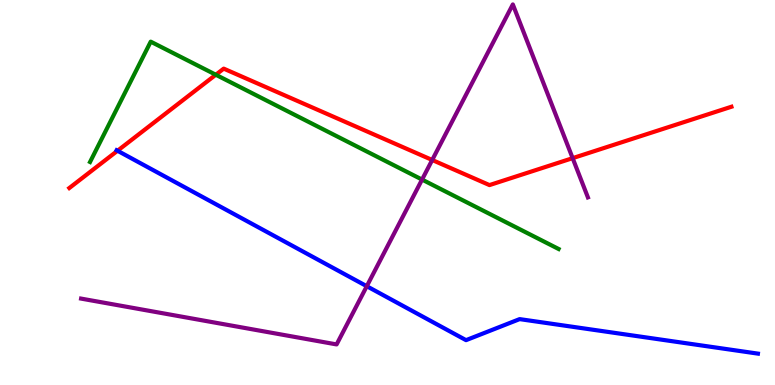[{'lines': ['blue', 'red'], 'intersections': [{'x': 1.52, 'y': 6.08}]}, {'lines': ['green', 'red'], 'intersections': [{'x': 2.78, 'y': 8.06}]}, {'lines': ['purple', 'red'], 'intersections': [{'x': 5.58, 'y': 5.84}, {'x': 7.39, 'y': 5.89}]}, {'lines': ['blue', 'green'], 'intersections': []}, {'lines': ['blue', 'purple'], 'intersections': [{'x': 4.73, 'y': 2.57}]}, {'lines': ['green', 'purple'], 'intersections': [{'x': 5.45, 'y': 5.34}]}]